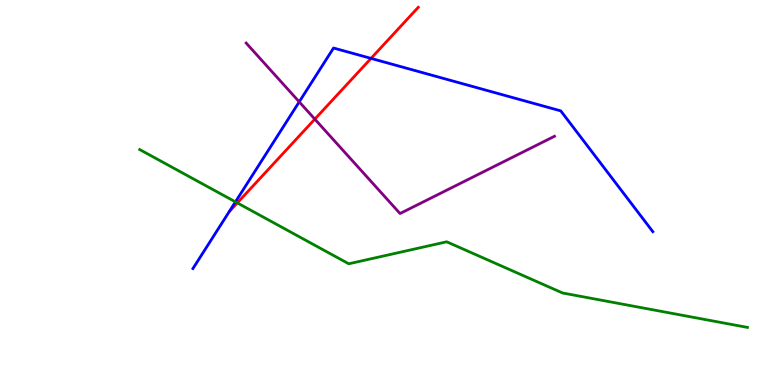[{'lines': ['blue', 'red'], 'intersections': [{'x': 4.79, 'y': 8.48}]}, {'lines': ['green', 'red'], 'intersections': [{'x': 3.06, 'y': 4.73}]}, {'lines': ['purple', 'red'], 'intersections': [{'x': 4.06, 'y': 6.91}]}, {'lines': ['blue', 'green'], 'intersections': [{'x': 3.04, 'y': 4.76}]}, {'lines': ['blue', 'purple'], 'intersections': [{'x': 3.86, 'y': 7.35}]}, {'lines': ['green', 'purple'], 'intersections': []}]